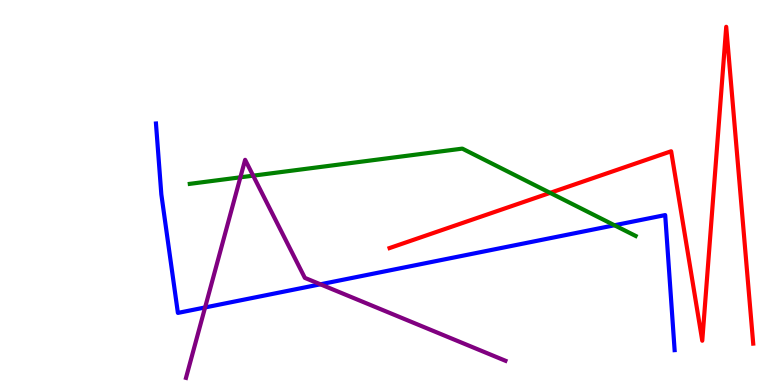[{'lines': ['blue', 'red'], 'intersections': []}, {'lines': ['green', 'red'], 'intersections': [{'x': 7.1, 'y': 4.99}]}, {'lines': ['purple', 'red'], 'intersections': []}, {'lines': ['blue', 'green'], 'intersections': [{'x': 7.93, 'y': 4.15}]}, {'lines': ['blue', 'purple'], 'intersections': [{'x': 2.65, 'y': 2.01}, {'x': 4.13, 'y': 2.62}]}, {'lines': ['green', 'purple'], 'intersections': [{'x': 3.1, 'y': 5.39}, {'x': 3.27, 'y': 5.44}]}]